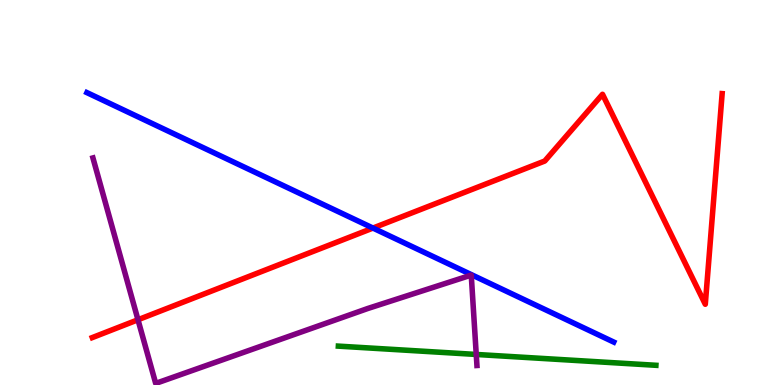[{'lines': ['blue', 'red'], 'intersections': [{'x': 4.81, 'y': 4.08}]}, {'lines': ['green', 'red'], 'intersections': []}, {'lines': ['purple', 'red'], 'intersections': [{'x': 1.78, 'y': 1.69}]}, {'lines': ['blue', 'green'], 'intersections': []}, {'lines': ['blue', 'purple'], 'intersections': []}, {'lines': ['green', 'purple'], 'intersections': [{'x': 6.15, 'y': 0.794}]}]